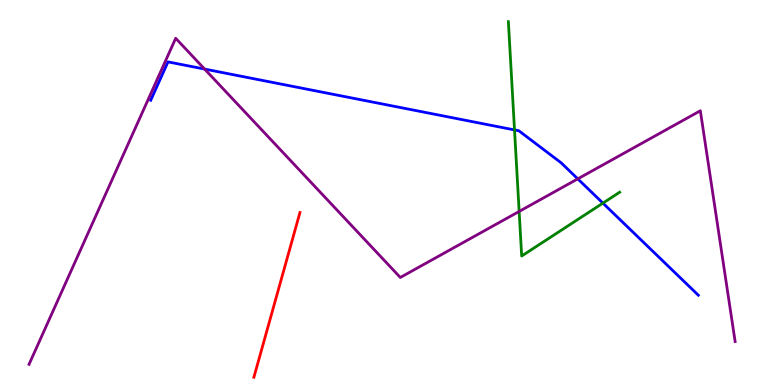[{'lines': ['blue', 'red'], 'intersections': []}, {'lines': ['green', 'red'], 'intersections': []}, {'lines': ['purple', 'red'], 'intersections': []}, {'lines': ['blue', 'green'], 'intersections': [{'x': 6.64, 'y': 6.63}, {'x': 7.78, 'y': 4.72}]}, {'lines': ['blue', 'purple'], 'intersections': [{'x': 2.64, 'y': 8.21}, {'x': 7.46, 'y': 5.35}]}, {'lines': ['green', 'purple'], 'intersections': [{'x': 6.7, 'y': 4.51}]}]